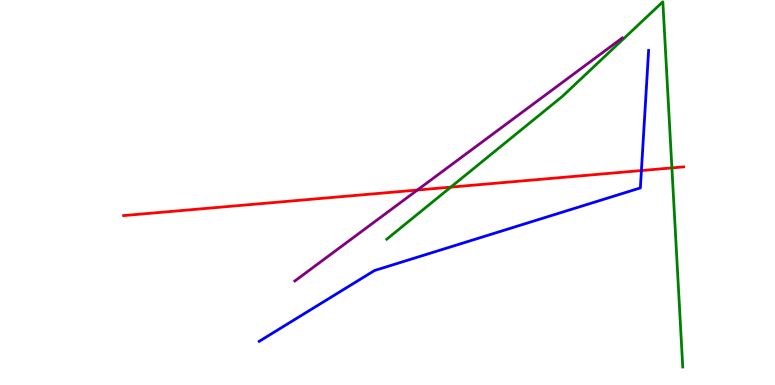[{'lines': ['blue', 'red'], 'intersections': [{'x': 8.28, 'y': 5.57}]}, {'lines': ['green', 'red'], 'intersections': [{'x': 5.82, 'y': 5.14}, {'x': 8.67, 'y': 5.64}]}, {'lines': ['purple', 'red'], 'intersections': [{'x': 5.39, 'y': 5.06}]}, {'lines': ['blue', 'green'], 'intersections': []}, {'lines': ['blue', 'purple'], 'intersections': []}, {'lines': ['green', 'purple'], 'intersections': []}]